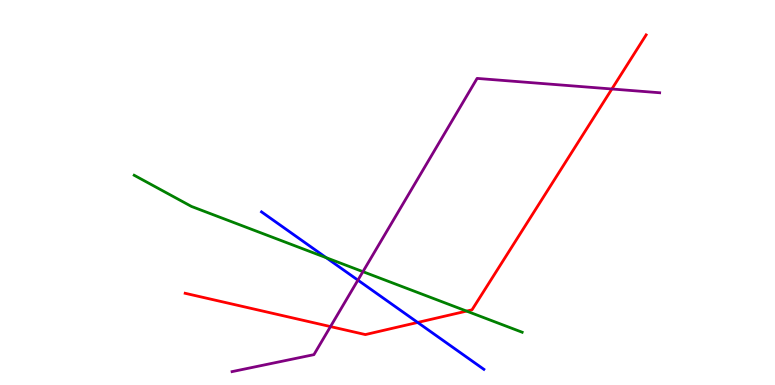[{'lines': ['blue', 'red'], 'intersections': [{'x': 5.39, 'y': 1.62}]}, {'lines': ['green', 'red'], 'intersections': [{'x': 6.02, 'y': 1.92}]}, {'lines': ['purple', 'red'], 'intersections': [{'x': 4.26, 'y': 1.52}, {'x': 7.9, 'y': 7.69}]}, {'lines': ['blue', 'green'], 'intersections': [{'x': 4.21, 'y': 3.31}]}, {'lines': ['blue', 'purple'], 'intersections': [{'x': 4.62, 'y': 2.72}]}, {'lines': ['green', 'purple'], 'intersections': [{'x': 4.68, 'y': 2.94}]}]